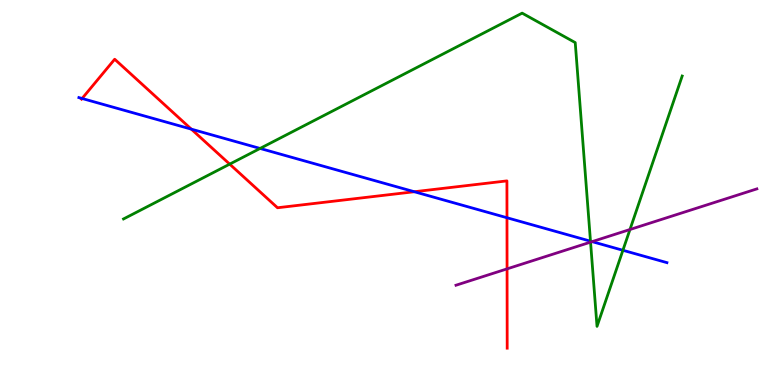[{'lines': ['blue', 'red'], 'intersections': [{'x': 1.06, 'y': 7.44}, {'x': 2.47, 'y': 6.65}, {'x': 5.35, 'y': 5.02}, {'x': 6.54, 'y': 4.34}]}, {'lines': ['green', 'red'], 'intersections': [{'x': 2.96, 'y': 5.74}]}, {'lines': ['purple', 'red'], 'intersections': [{'x': 6.54, 'y': 3.02}]}, {'lines': ['blue', 'green'], 'intersections': [{'x': 3.36, 'y': 6.14}, {'x': 7.62, 'y': 3.74}, {'x': 8.04, 'y': 3.5}]}, {'lines': ['blue', 'purple'], 'intersections': [{'x': 7.64, 'y': 3.72}]}, {'lines': ['green', 'purple'], 'intersections': [{'x': 7.62, 'y': 3.71}, {'x': 8.13, 'y': 4.04}]}]